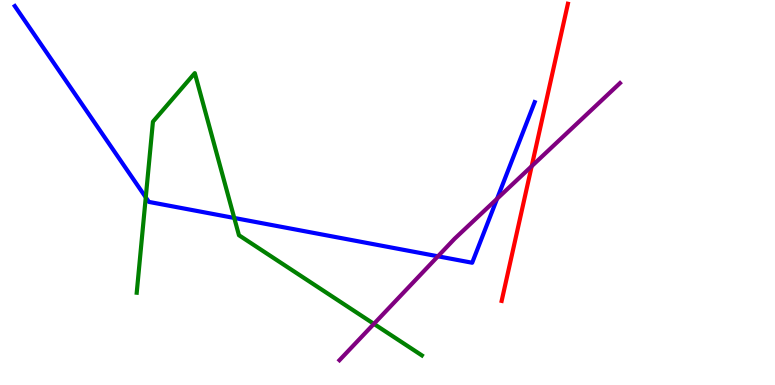[{'lines': ['blue', 'red'], 'intersections': []}, {'lines': ['green', 'red'], 'intersections': []}, {'lines': ['purple', 'red'], 'intersections': [{'x': 6.86, 'y': 5.68}]}, {'lines': ['blue', 'green'], 'intersections': [{'x': 1.88, 'y': 4.87}, {'x': 3.02, 'y': 4.34}]}, {'lines': ['blue', 'purple'], 'intersections': [{'x': 5.65, 'y': 3.34}, {'x': 6.41, 'y': 4.84}]}, {'lines': ['green', 'purple'], 'intersections': [{'x': 4.82, 'y': 1.59}]}]